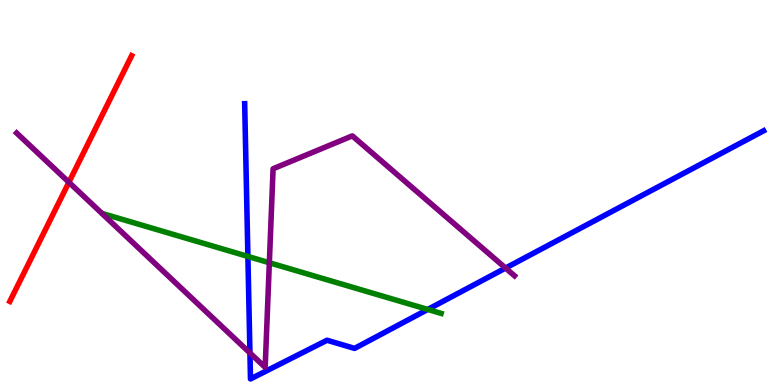[{'lines': ['blue', 'red'], 'intersections': []}, {'lines': ['green', 'red'], 'intersections': []}, {'lines': ['purple', 'red'], 'intersections': [{'x': 0.889, 'y': 5.27}]}, {'lines': ['blue', 'green'], 'intersections': [{'x': 3.2, 'y': 3.34}, {'x': 5.52, 'y': 1.96}]}, {'lines': ['blue', 'purple'], 'intersections': [{'x': 3.22, 'y': 0.832}, {'x': 6.52, 'y': 3.04}]}, {'lines': ['green', 'purple'], 'intersections': [{'x': 3.48, 'y': 3.18}]}]